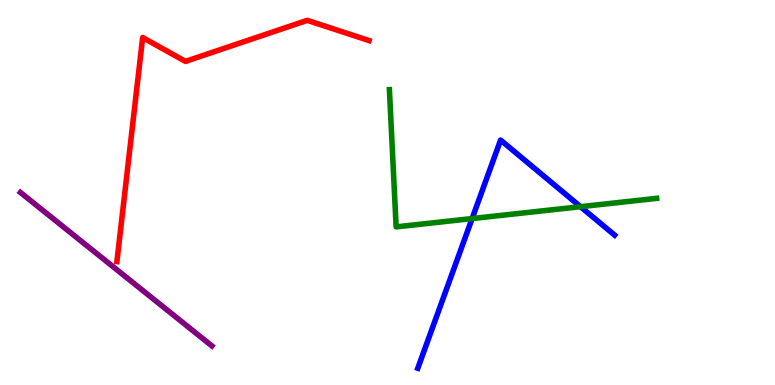[{'lines': ['blue', 'red'], 'intersections': []}, {'lines': ['green', 'red'], 'intersections': []}, {'lines': ['purple', 'red'], 'intersections': []}, {'lines': ['blue', 'green'], 'intersections': [{'x': 6.09, 'y': 4.32}, {'x': 7.49, 'y': 4.63}]}, {'lines': ['blue', 'purple'], 'intersections': []}, {'lines': ['green', 'purple'], 'intersections': []}]